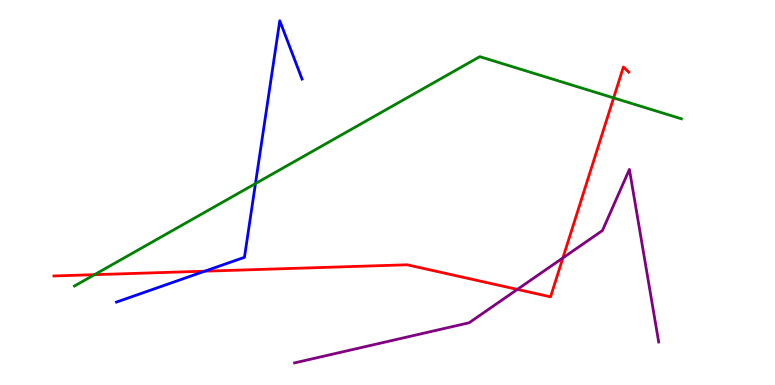[{'lines': ['blue', 'red'], 'intersections': [{'x': 2.64, 'y': 2.96}]}, {'lines': ['green', 'red'], 'intersections': [{'x': 1.22, 'y': 2.87}, {'x': 7.92, 'y': 7.46}]}, {'lines': ['purple', 'red'], 'intersections': [{'x': 6.68, 'y': 2.48}, {'x': 7.26, 'y': 3.3}]}, {'lines': ['blue', 'green'], 'intersections': [{'x': 3.3, 'y': 5.23}]}, {'lines': ['blue', 'purple'], 'intersections': []}, {'lines': ['green', 'purple'], 'intersections': []}]